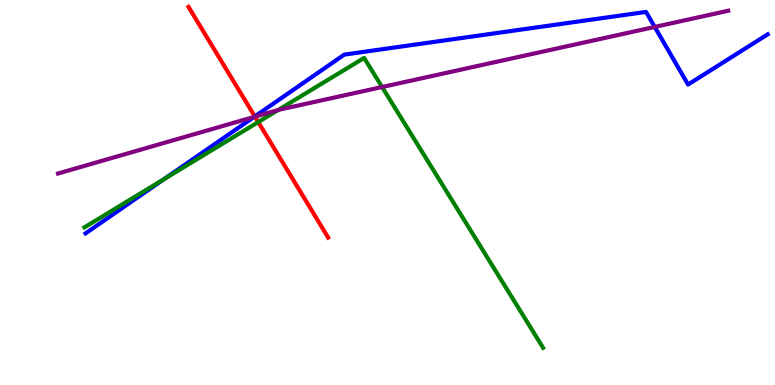[{'lines': ['blue', 'red'], 'intersections': [{'x': 3.29, 'y': 6.98}]}, {'lines': ['green', 'red'], 'intersections': [{'x': 3.33, 'y': 6.83}]}, {'lines': ['purple', 'red'], 'intersections': [{'x': 3.29, 'y': 6.97}]}, {'lines': ['blue', 'green'], 'intersections': [{'x': 2.12, 'y': 5.35}]}, {'lines': ['blue', 'purple'], 'intersections': [{'x': 3.28, 'y': 6.96}, {'x': 8.45, 'y': 9.3}]}, {'lines': ['green', 'purple'], 'intersections': [{'x': 3.59, 'y': 7.14}, {'x': 4.93, 'y': 7.74}]}]